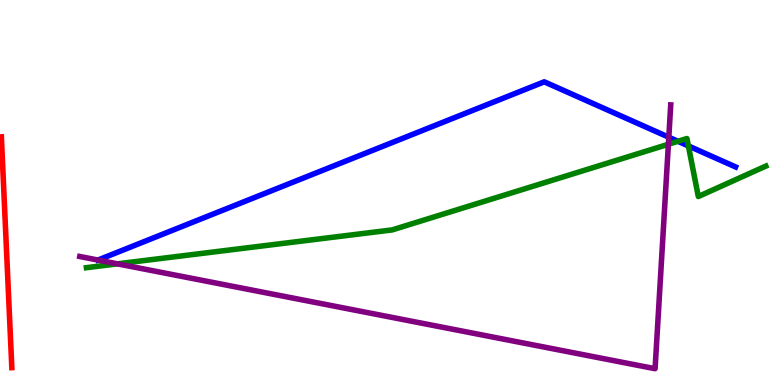[{'lines': ['blue', 'red'], 'intersections': []}, {'lines': ['green', 'red'], 'intersections': []}, {'lines': ['purple', 'red'], 'intersections': []}, {'lines': ['blue', 'green'], 'intersections': [{'x': 8.75, 'y': 6.33}, {'x': 8.88, 'y': 6.21}]}, {'lines': ['blue', 'purple'], 'intersections': [{'x': 1.26, 'y': 3.25}, {'x': 8.63, 'y': 6.44}]}, {'lines': ['green', 'purple'], 'intersections': [{'x': 1.52, 'y': 3.15}, {'x': 8.62, 'y': 6.25}]}]